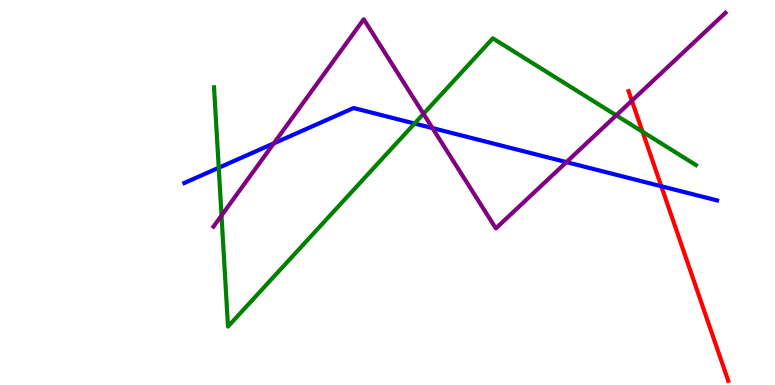[{'lines': ['blue', 'red'], 'intersections': [{'x': 8.53, 'y': 5.16}]}, {'lines': ['green', 'red'], 'intersections': [{'x': 8.29, 'y': 6.58}]}, {'lines': ['purple', 'red'], 'intersections': [{'x': 8.15, 'y': 7.38}]}, {'lines': ['blue', 'green'], 'intersections': [{'x': 2.82, 'y': 5.64}, {'x': 5.35, 'y': 6.79}]}, {'lines': ['blue', 'purple'], 'intersections': [{'x': 3.53, 'y': 6.28}, {'x': 5.58, 'y': 6.67}, {'x': 7.31, 'y': 5.79}]}, {'lines': ['green', 'purple'], 'intersections': [{'x': 2.86, 'y': 4.4}, {'x': 5.46, 'y': 7.04}, {'x': 7.95, 'y': 7.0}]}]